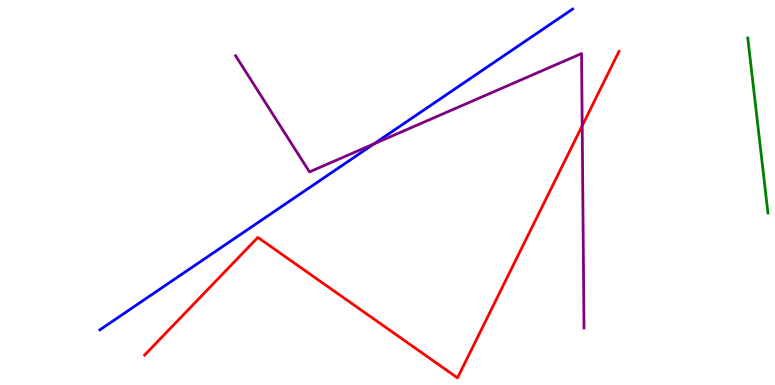[{'lines': ['blue', 'red'], 'intersections': []}, {'lines': ['green', 'red'], 'intersections': []}, {'lines': ['purple', 'red'], 'intersections': [{'x': 7.51, 'y': 6.73}]}, {'lines': ['blue', 'green'], 'intersections': []}, {'lines': ['blue', 'purple'], 'intersections': [{'x': 4.83, 'y': 6.26}]}, {'lines': ['green', 'purple'], 'intersections': []}]